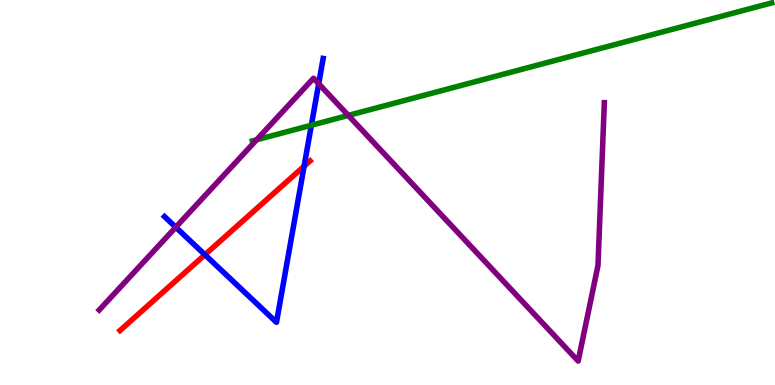[{'lines': ['blue', 'red'], 'intersections': [{'x': 2.64, 'y': 3.38}, {'x': 3.92, 'y': 5.68}]}, {'lines': ['green', 'red'], 'intersections': []}, {'lines': ['purple', 'red'], 'intersections': []}, {'lines': ['blue', 'green'], 'intersections': [{'x': 4.02, 'y': 6.75}]}, {'lines': ['blue', 'purple'], 'intersections': [{'x': 2.27, 'y': 4.1}, {'x': 4.11, 'y': 7.82}]}, {'lines': ['green', 'purple'], 'intersections': [{'x': 3.31, 'y': 6.37}, {'x': 4.49, 'y': 7.0}]}]